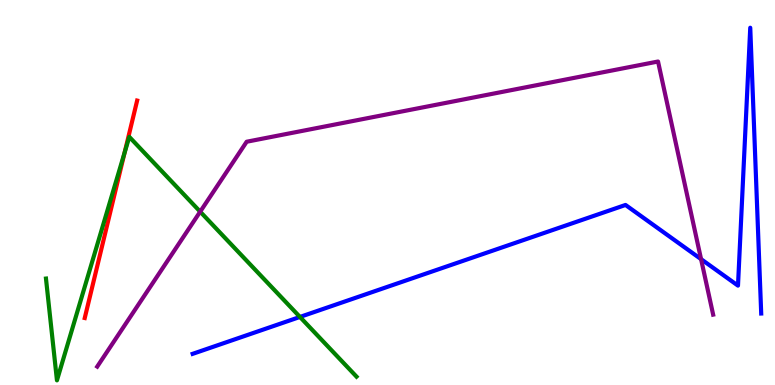[{'lines': ['blue', 'red'], 'intersections': []}, {'lines': ['green', 'red'], 'intersections': [{'x': 1.61, 'y': 6.03}]}, {'lines': ['purple', 'red'], 'intersections': []}, {'lines': ['blue', 'green'], 'intersections': [{'x': 3.87, 'y': 1.77}]}, {'lines': ['blue', 'purple'], 'intersections': [{'x': 9.05, 'y': 3.27}]}, {'lines': ['green', 'purple'], 'intersections': [{'x': 2.58, 'y': 4.5}]}]